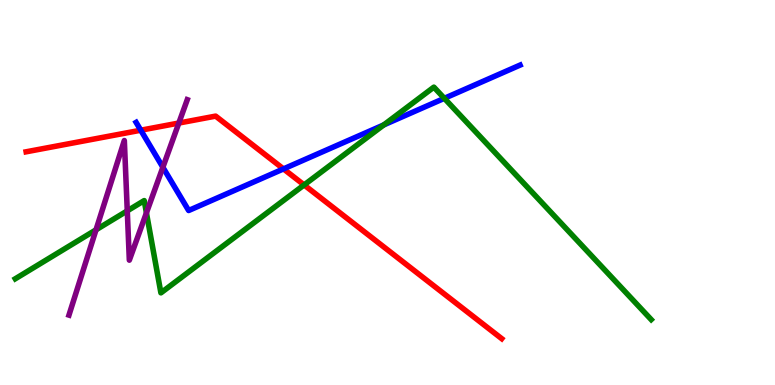[{'lines': ['blue', 'red'], 'intersections': [{'x': 1.82, 'y': 6.62}, {'x': 3.66, 'y': 5.61}]}, {'lines': ['green', 'red'], 'intersections': [{'x': 3.92, 'y': 5.2}]}, {'lines': ['purple', 'red'], 'intersections': [{'x': 2.31, 'y': 6.8}]}, {'lines': ['blue', 'green'], 'intersections': [{'x': 4.95, 'y': 6.76}, {'x': 5.73, 'y': 7.45}]}, {'lines': ['blue', 'purple'], 'intersections': [{'x': 2.1, 'y': 5.66}]}, {'lines': ['green', 'purple'], 'intersections': [{'x': 1.24, 'y': 4.03}, {'x': 1.64, 'y': 4.52}, {'x': 1.89, 'y': 4.47}]}]